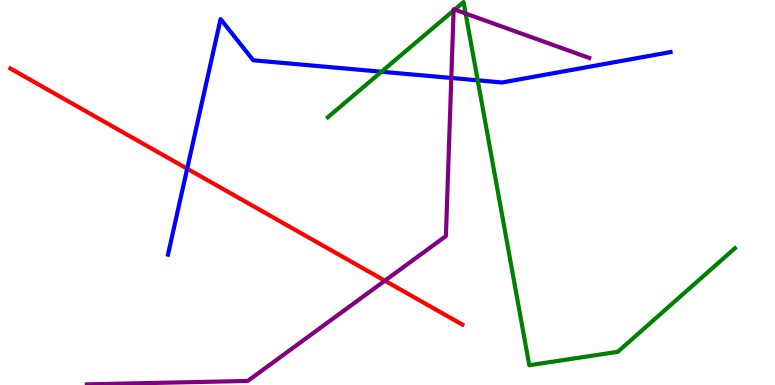[{'lines': ['blue', 'red'], 'intersections': [{'x': 2.42, 'y': 5.62}]}, {'lines': ['green', 'red'], 'intersections': []}, {'lines': ['purple', 'red'], 'intersections': [{'x': 4.97, 'y': 2.71}]}, {'lines': ['blue', 'green'], 'intersections': [{'x': 4.92, 'y': 8.14}, {'x': 6.16, 'y': 7.91}]}, {'lines': ['blue', 'purple'], 'intersections': [{'x': 5.82, 'y': 7.98}]}, {'lines': ['green', 'purple'], 'intersections': [{'x': 5.85, 'y': 9.73}, {'x': 5.87, 'y': 9.75}, {'x': 6.01, 'y': 9.65}]}]